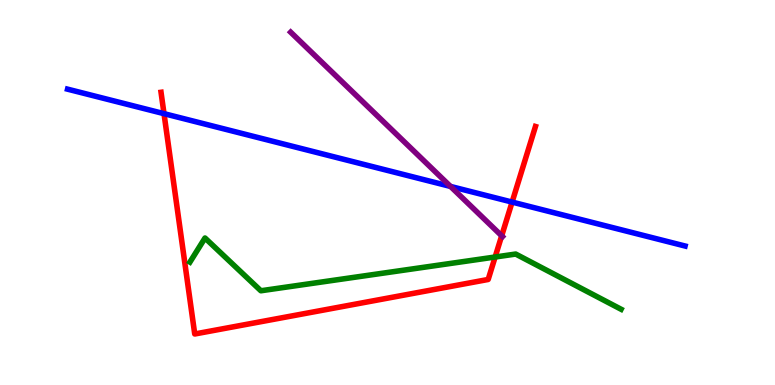[{'lines': ['blue', 'red'], 'intersections': [{'x': 2.12, 'y': 7.05}, {'x': 6.61, 'y': 4.75}]}, {'lines': ['green', 'red'], 'intersections': [{'x': 6.39, 'y': 3.32}]}, {'lines': ['purple', 'red'], 'intersections': [{'x': 6.47, 'y': 3.88}]}, {'lines': ['blue', 'green'], 'intersections': []}, {'lines': ['blue', 'purple'], 'intersections': [{'x': 5.81, 'y': 5.16}]}, {'lines': ['green', 'purple'], 'intersections': []}]